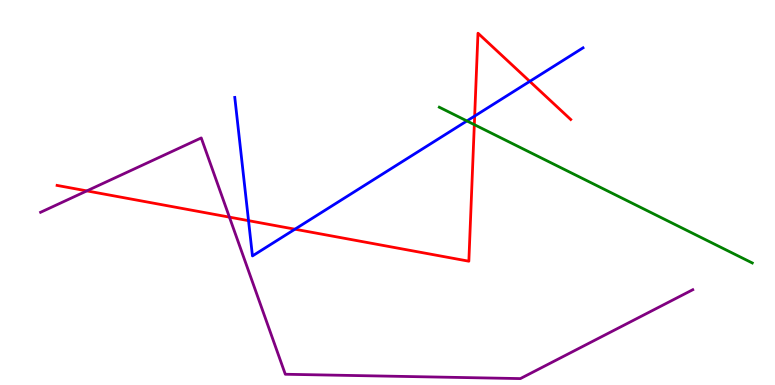[{'lines': ['blue', 'red'], 'intersections': [{'x': 3.21, 'y': 4.27}, {'x': 3.81, 'y': 4.05}, {'x': 6.12, 'y': 6.99}, {'x': 6.84, 'y': 7.89}]}, {'lines': ['green', 'red'], 'intersections': [{'x': 6.12, 'y': 6.76}]}, {'lines': ['purple', 'red'], 'intersections': [{'x': 1.12, 'y': 5.04}, {'x': 2.96, 'y': 4.36}]}, {'lines': ['blue', 'green'], 'intersections': [{'x': 6.02, 'y': 6.86}]}, {'lines': ['blue', 'purple'], 'intersections': []}, {'lines': ['green', 'purple'], 'intersections': []}]